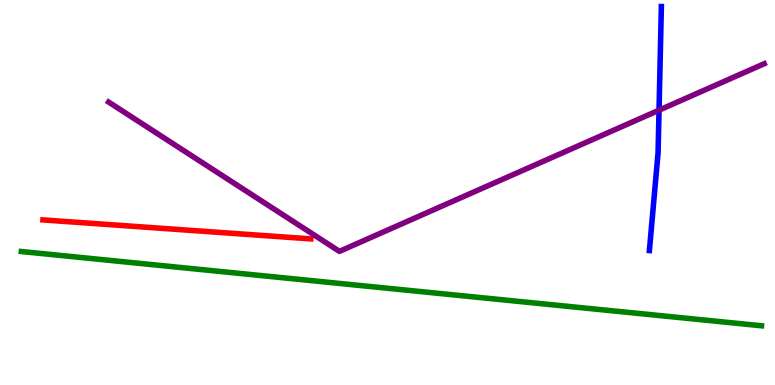[{'lines': ['blue', 'red'], 'intersections': []}, {'lines': ['green', 'red'], 'intersections': []}, {'lines': ['purple', 'red'], 'intersections': []}, {'lines': ['blue', 'green'], 'intersections': []}, {'lines': ['blue', 'purple'], 'intersections': [{'x': 8.5, 'y': 7.14}]}, {'lines': ['green', 'purple'], 'intersections': []}]